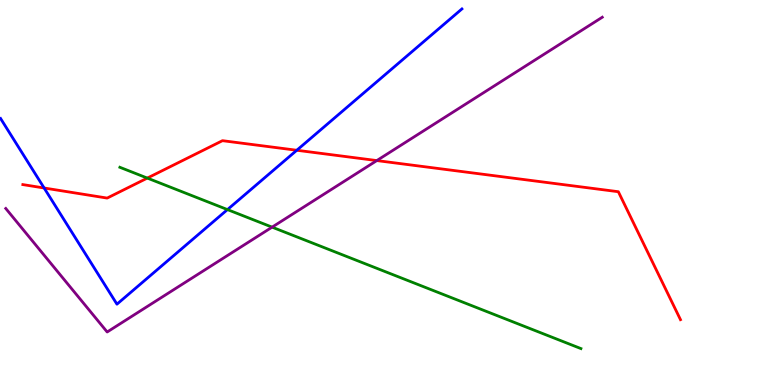[{'lines': ['blue', 'red'], 'intersections': [{'x': 0.569, 'y': 5.12}, {'x': 3.83, 'y': 6.1}]}, {'lines': ['green', 'red'], 'intersections': [{'x': 1.9, 'y': 5.37}]}, {'lines': ['purple', 'red'], 'intersections': [{'x': 4.86, 'y': 5.83}]}, {'lines': ['blue', 'green'], 'intersections': [{'x': 2.93, 'y': 4.56}]}, {'lines': ['blue', 'purple'], 'intersections': []}, {'lines': ['green', 'purple'], 'intersections': [{'x': 3.51, 'y': 4.1}]}]